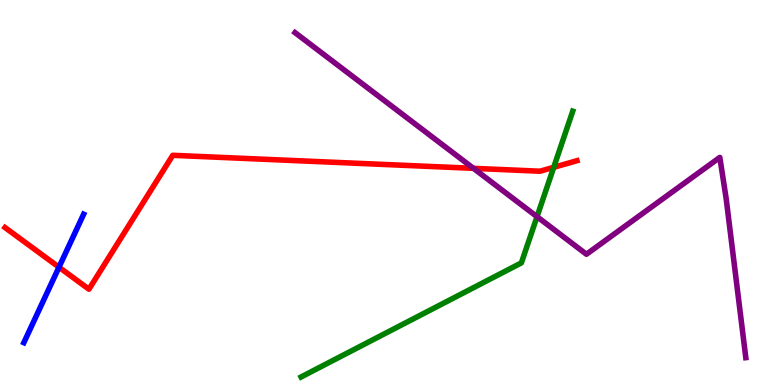[{'lines': ['blue', 'red'], 'intersections': [{'x': 0.761, 'y': 3.06}]}, {'lines': ['green', 'red'], 'intersections': [{'x': 7.15, 'y': 5.65}]}, {'lines': ['purple', 'red'], 'intersections': [{'x': 6.11, 'y': 5.63}]}, {'lines': ['blue', 'green'], 'intersections': []}, {'lines': ['blue', 'purple'], 'intersections': []}, {'lines': ['green', 'purple'], 'intersections': [{'x': 6.93, 'y': 4.37}]}]